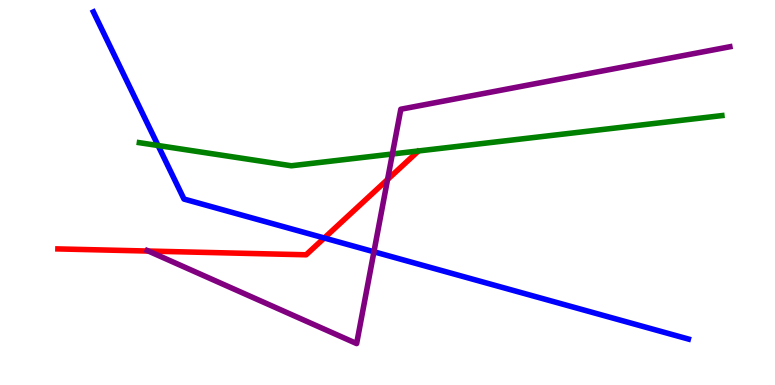[{'lines': ['blue', 'red'], 'intersections': [{'x': 4.18, 'y': 3.82}]}, {'lines': ['green', 'red'], 'intersections': []}, {'lines': ['purple', 'red'], 'intersections': [{'x': 1.91, 'y': 3.48}, {'x': 5.0, 'y': 5.34}]}, {'lines': ['blue', 'green'], 'intersections': [{'x': 2.04, 'y': 6.22}]}, {'lines': ['blue', 'purple'], 'intersections': [{'x': 4.83, 'y': 3.46}]}, {'lines': ['green', 'purple'], 'intersections': [{'x': 5.06, 'y': 6.0}]}]